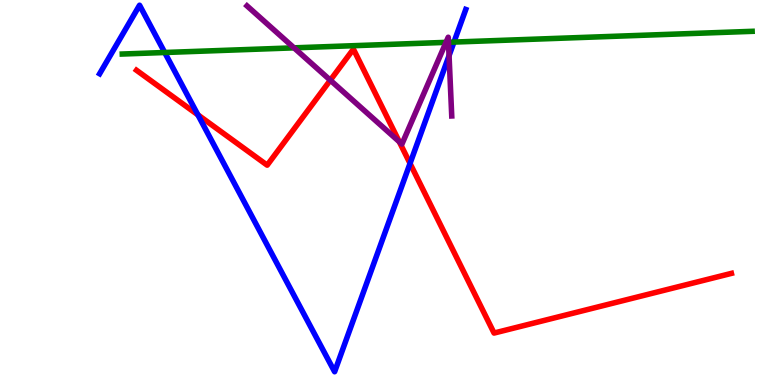[{'lines': ['blue', 'red'], 'intersections': [{'x': 2.55, 'y': 7.02}, {'x': 5.29, 'y': 5.75}]}, {'lines': ['green', 'red'], 'intersections': []}, {'lines': ['purple', 'red'], 'intersections': [{'x': 4.26, 'y': 7.92}, {'x': 5.15, 'y': 6.32}]}, {'lines': ['blue', 'green'], 'intersections': [{'x': 2.13, 'y': 8.64}, {'x': 5.86, 'y': 8.91}]}, {'lines': ['blue', 'purple'], 'intersections': [{'x': 5.79, 'y': 8.55}]}, {'lines': ['green', 'purple'], 'intersections': [{'x': 3.79, 'y': 8.76}, {'x': 5.75, 'y': 8.9}, {'x': 5.79, 'y': 8.9}]}]